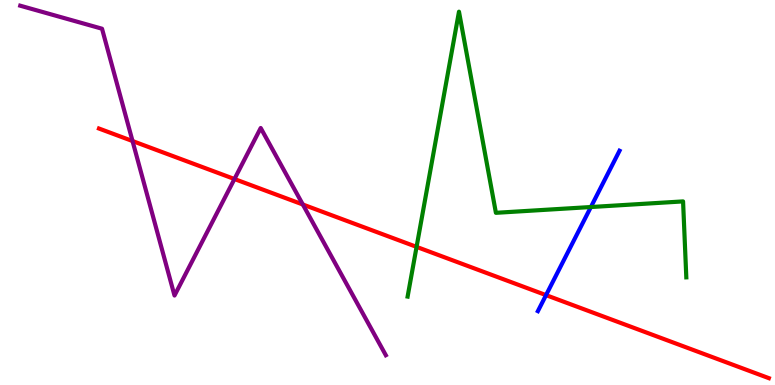[{'lines': ['blue', 'red'], 'intersections': [{'x': 7.05, 'y': 2.33}]}, {'lines': ['green', 'red'], 'intersections': [{'x': 5.38, 'y': 3.59}]}, {'lines': ['purple', 'red'], 'intersections': [{'x': 1.71, 'y': 6.34}, {'x': 3.03, 'y': 5.35}, {'x': 3.91, 'y': 4.69}]}, {'lines': ['blue', 'green'], 'intersections': [{'x': 7.62, 'y': 4.62}]}, {'lines': ['blue', 'purple'], 'intersections': []}, {'lines': ['green', 'purple'], 'intersections': []}]